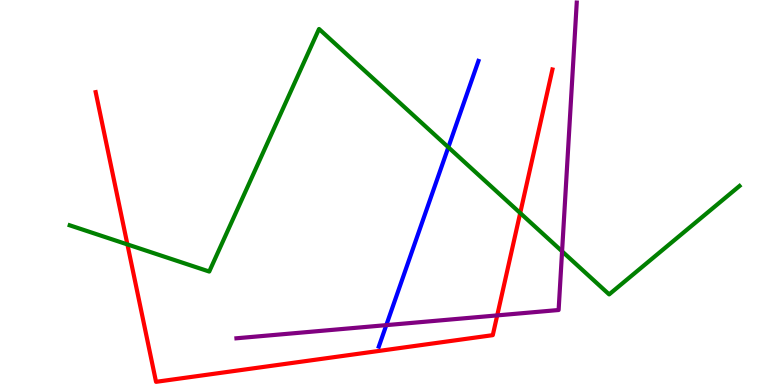[{'lines': ['blue', 'red'], 'intersections': []}, {'lines': ['green', 'red'], 'intersections': [{'x': 1.64, 'y': 3.65}, {'x': 6.71, 'y': 4.47}]}, {'lines': ['purple', 'red'], 'intersections': [{'x': 6.42, 'y': 1.81}]}, {'lines': ['blue', 'green'], 'intersections': [{'x': 5.78, 'y': 6.17}]}, {'lines': ['blue', 'purple'], 'intersections': [{'x': 4.98, 'y': 1.55}]}, {'lines': ['green', 'purple'], 'intersections': [{'x': 7.25, 'y': 3.47}]}]